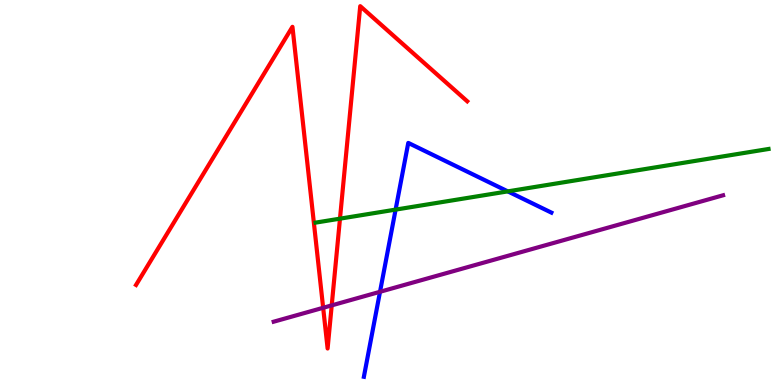[{'lines': ['blue', 'red'], 'intersections': []}, {'lines': ['green', 'red'], 'intersections': [{'x': 4.39, 'y': 4.32}]}, {'lines': ['purple', 'red'], 'intersections': [{'x': 4.17, 'y': 2.01}, {'x': 4.28, 'y': 2.07}]}, {'lines': ['blue', 'green'], 'intersections': [{'x': 5.1, 'y': 4.56}, {'x': 6.55, 'y': 5.03}]}, {'lines': ['blue', 'purple'], 'intersections': [{'x': 4.9, 'y': 2.42}]}, {'lines': ['green', 'purple'], 'intersections': []}]